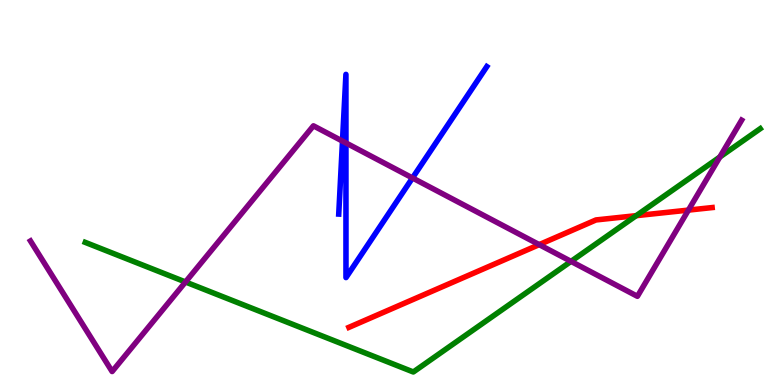[{'lines': ['blue', 'red'], 'intersections': []}, {'lines': ['green', 'red'], 'intersections': [{'x': 8.21, 'y': 4.4}]}, {'lines': ['purple', 'red'], 'intersections': [{'x': 6.96, 'y': 3.65}, {'x': 8.88, 'y': 4.54}]}, {'lines': ['blue', 'green'], 'intersections': []}, {'lines': ['blue', 'purple'], 'intersections': [{'x': 4.42, 'y': 6.33}, {'x': 4.46, 'y': 6.29}, {'x': 5.32, 'y': 5.38}]}, {'lines': ['green', 'purple'], 'intersections': [{'x': 2.39, 'y': 2.68}, {'x': 7.37, 'y': 3.21}, {'x': 9.29, 'y': 5.92}]}]